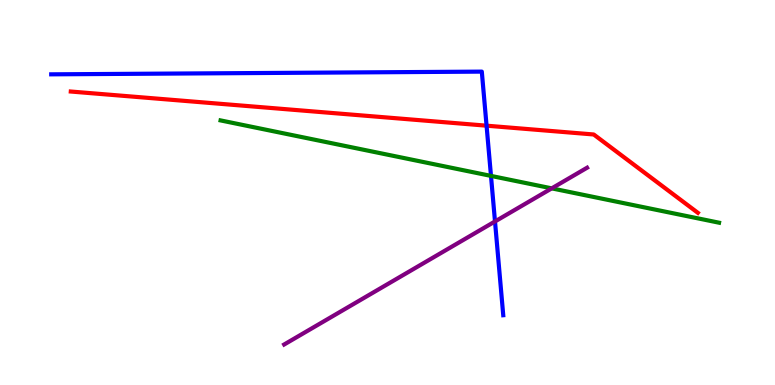[{'lines': ['blue', 'red'], 'intersections': [{'x': 6.28, 'y': 6.74}]}, {'lines': ['green', 'red'], 'intersections': []}, {'lines': ['purple', 'red'], 'intersections': []}, {'lines': ['blue', 'green'], 'intersections': [{'x': 6.34, 'y': 5.43}]}, {'lines': ['blue', 'purple'], 'intersections': [{'x': 6.39, 'y': 4.25}]}, {'lines': ['green', 'purple'], 'intersections': [{'x': 7.12, 'y': 5.11}]}]